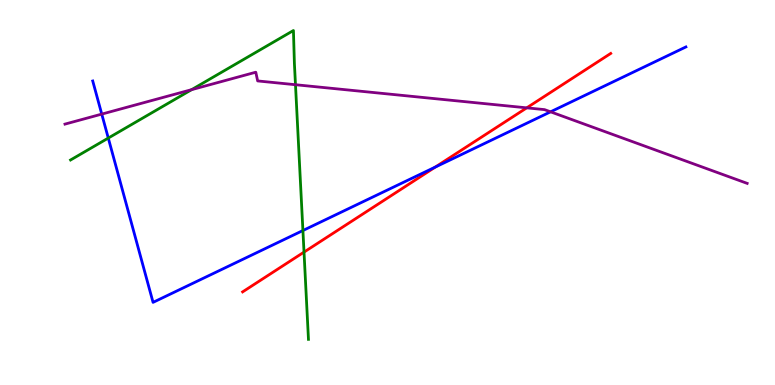[{'lines': ['blue', 'red'], 'intersections': [{'x': 5.62, 'y': 5.66}]}, {'lines': ['green', 'red'], 'intersections': [{'x': 3.92, 'y': 3.45}]}, {'lines': ['purple', 'red'], 'intersections': [{'x': 6.8, 'y': 7.2}]}, {'lines': ['blue', 'green'], 'intersections': [{'x': 1.4, 'y': 6.41}, {'x': 3.91, 'y': 4.01}]}, {'lines': ['blue', 'purple'], 'intersections': [{'x': 1.31, 'y': 7.04}, {'x': 7.1, 'y': 7.1}]}, {'lines': ['green', 'purple'], 'intersections': [{'x': 2.47, 'y': 7.67}, {'x': 3.81, 'y': 7.8}]}]